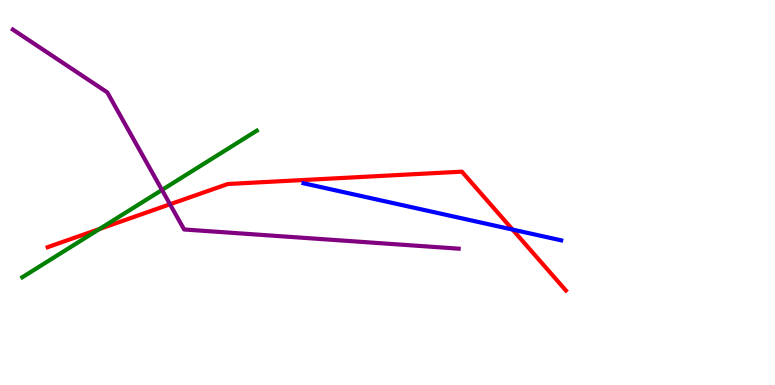[{'lines': ['blue', 'red'], 'intersections': [{'x': 6.61, 'y': 4.04}]}, {'lines': ['green', 'red'], 'intersections': [{'x': 1.28, 'y': 4.05}]}, {'lines': ['purple', 'red'], 'intersections': [{'x': 2.19, 'y': 4.69}]}, {'lines': ['blue', 'green'], 'intersections': []}, {'lines': ['blue', 'purple'], 'intersections': []}, {'lines': ['green', 'purple'], 'intersections': [{'x': 2.09, 'y': 5.07}]}]